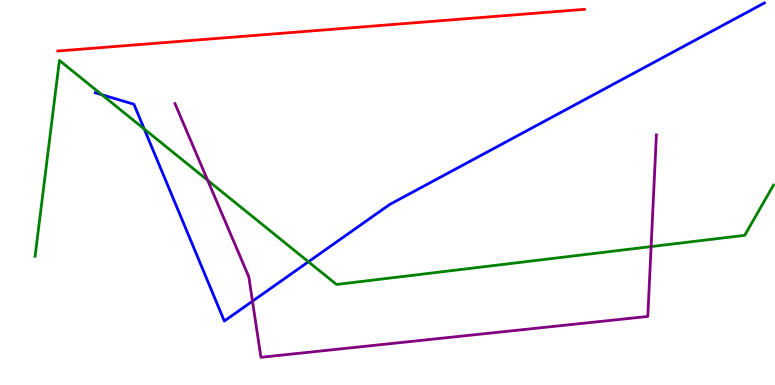[{'lines': ['blue', 'red'], 'intersections': []}, {'lines': ['green', 'red'], 'intersections': []}, {'lines': ['purple', 'red'], 'intersections': []}, {'lines': ['blue', 'green'], 'intersections': [{'x': 1.31, 'y': 7.54}, {'x': 1.86, 'y': 6.65}, {'x': 3.98, 'y': 3.2}]}, {'lines': ['blue', 'purple'], 'intersections': [{'x': 3.26, 'y': 2.18}]}, {'lines': ['green', 'purple'], 'intersections': [{'x': 2.68, 'y': 5.32}, {'x': 8.4, 'y': 3.59}]}]